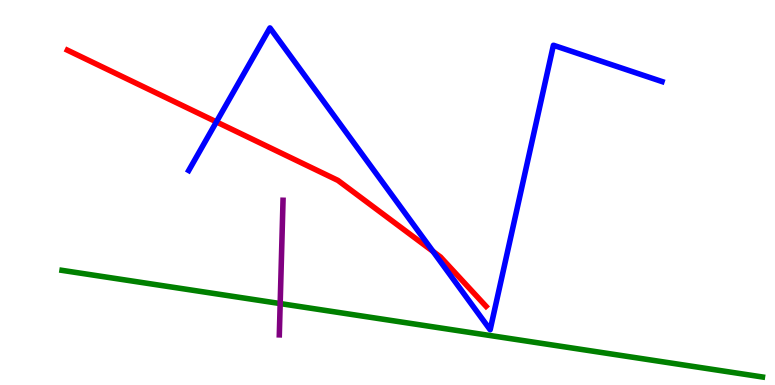[{'lines': ['blue', 'red'], 'intersections': [{'x': 2.79, 'y': 6.83}, {'x': 5.59, 'y': 3.47}]}, {'lines': ['green', 'red'], 'intersections': []}, {'lines': ['purple', 'red'], 'intersections': []}, {'lines': ['blue', 'green'], 'intersections': []}, {'lines': ['blue', 'purple'], 'intersections': []}, {'lines': ['green', 'purple'], 'intersections': [{'x': 3.62, 'y': 2.12}]}]